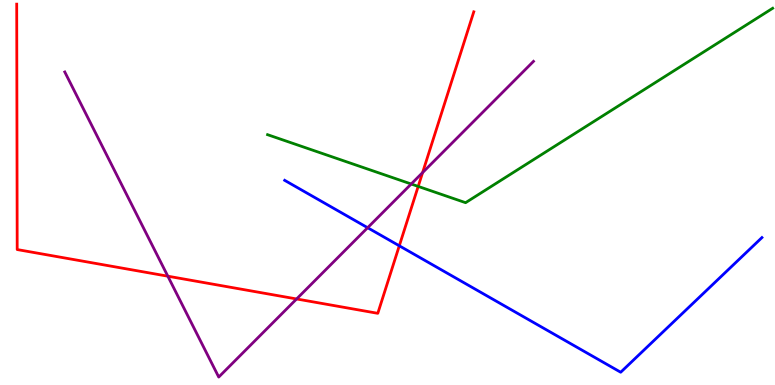[{'lines': ['blue', 'red'], 'intersections': [{'x': 5.15, 'y': 3.62}]}, {'lines': ['green', 'red'], 'intersections': [{'x': 5.4, 'y': 5.16}]}, {'lines': ['purple', 'red'], 'intersections': [{'x': 2.17, 'y': 2.83}, {'x': 3.83, 'y': 2.23}, {'x': 5.45, 'y': 5.52}]}, {'lines': ['blue', 'green'], 'intersections': []}, {'lines': ['blue', 'purple'], 'intersections': [{'x': 4.74, 'y': 4.09}]}, {'lines': ['green', 'purple'], 'intersections': [{'x': 5.31, 'y': 5.22}]}]